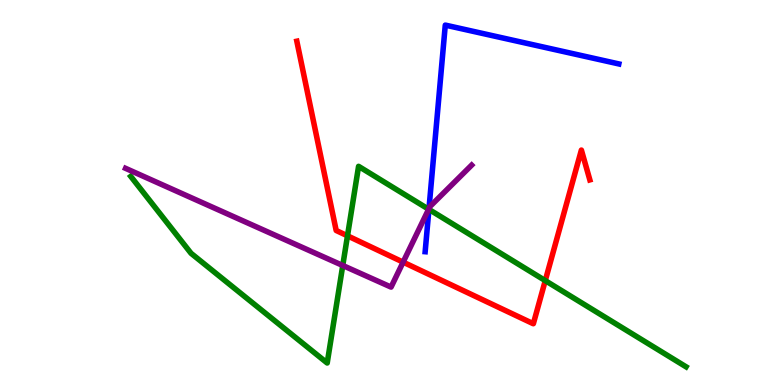[{'lines': ['blue', 'red'], 'intersections': []}, {'lines': ['green', 'red'], 'intersections': [{'x': 4.48, 'y': 3.87}, {'x': 7.04, 'y': 2.71}]}, {'lines': ['purple', 'red'], 'intersections': [{'x': 5.2, 'y': 3.19}]}, {'lines': ['blue', 'green'], 'intersections': [{'x': 5.53, 'y': 4.56}]}, {'lines': ['blue', 'purple'], 'intersections': [{'x': 5.54, 'y': 4.58}]}, {'lines': ['green', 'purple'], 'intersections': [{'x': 4.42, 'y': 3.1}, {'x': 5.53, 'y': 4.57}]}]